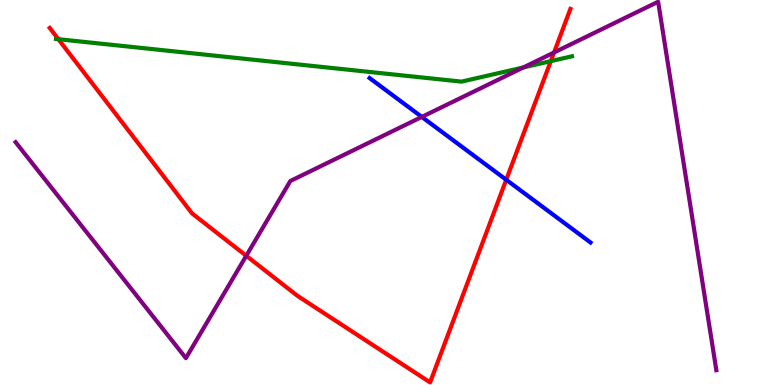[{'lines': ['blue', 'red'], 'intersections': [{'x': 6.53, 'y': 5.33}]}, {'lines': ['green', 'red'], 'intersections': [{'x': 0.753, 'y': 8.98}, {'x': 7.11, 'y': 8.41}]}, {'lines': ['purple', 'red'], 'intersections': [{'x': 3.18, 'y': 3.36}, {'x': 7.15, 'y': 8.64}]}, {'lines': ['blue', 'green'], 'intersections': []}, {'lines': ['blue', 'purple'], 'intersections': [{'x': 5.44, 'y': 6.96}]}, {'lines': ['green', 'purple'], 'intersections': [{'x': 6.75, 'y': 8.25}]}]